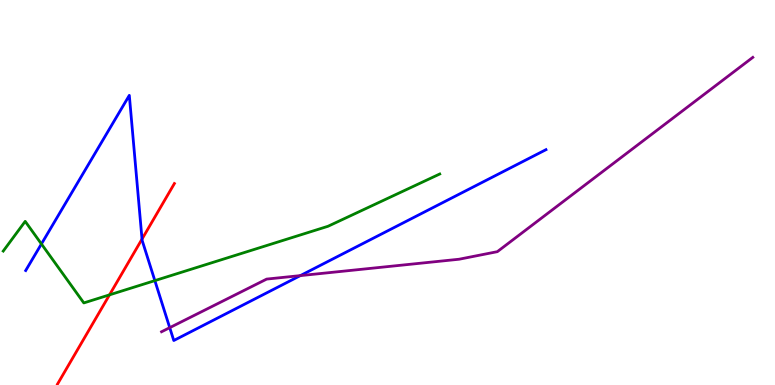[{'lines': ['blue', 'red'], 'intersections': [{'x': 1.83, 'y': 3.79}]}, {'lines': ['green', 'red'], 'intersections': [{'x': 1.41, 'y': 2.34}]}, {'lines': ['purple', 'red'], 'intersections': []}, {'lines': ['blue', 'green'], 'intersections': [{'x': 0.535, 'y': 3.66}, {'x': 2.0, 'y': 2.71}]}, {'lines': ['blue', 'purple'], 'intersections': [{'x': 2.19, 'y': 1.49}, {'x': 3.88, 'y': 2.84}]}, {'lines': ['green', 'purple'], 'intersections': []}]